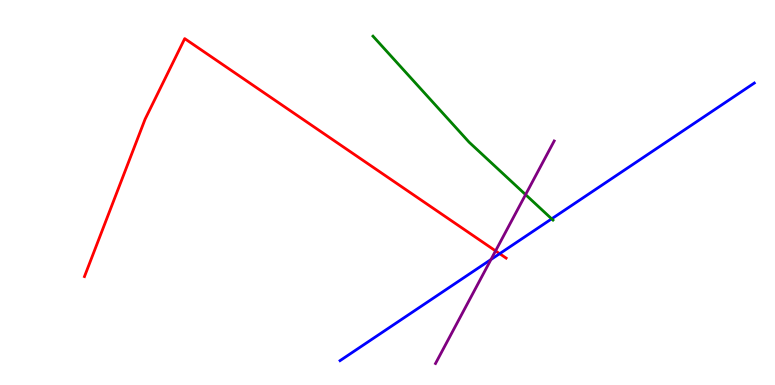[{'lines': ['blue', 'red'], 'intersections': [{'x': 6.45, 'y': 3.41}]}, {'lines': ['green', 'red'], 'intersections': []}, {'lines': ['purple', 'red'], 'intersections': [{'x': 6.39, 'y': 3.48}]}, {'lines': ['blue', 'green'], 'intersections': [{'x': 7.12, 'y': 4.32}]}, {'lines': ['blue', 'purple'], 'intersections': [{'x': 6.34, 'y': 3.26}]}, {'lines': ['green', 'purple'], 'intersections': [{'x': 6.78, 'y': 4.94}]}]